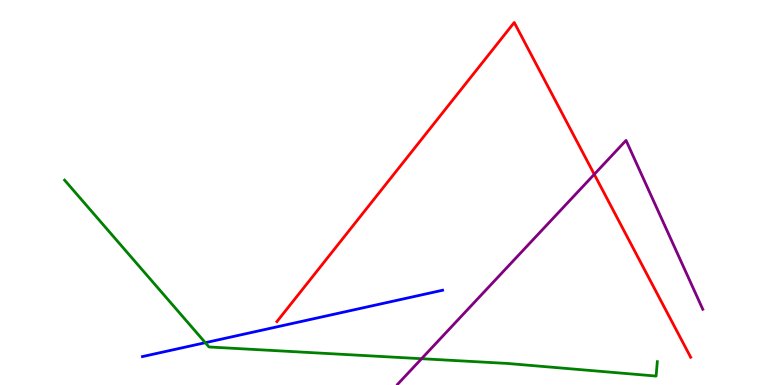[{'lines': ['blue', 'red'], 'intersections': []}, {'lines': ['green', 'red'], 'intersections': []}, {'lines': ['purple', 'red'], 'intersections': [{'x': 7.67, 'y': 5.47}]}, {'lines': ['blue', 'green'], 'intersections': [{'x': 2.65, 'y': 1.1}]}, {'lines': ['blue', 'purple'], 'intersections': []}, {'lines': ['green', 'purple'], 'intersections': [{'x': 5.44, 'y': 0.683}]}]